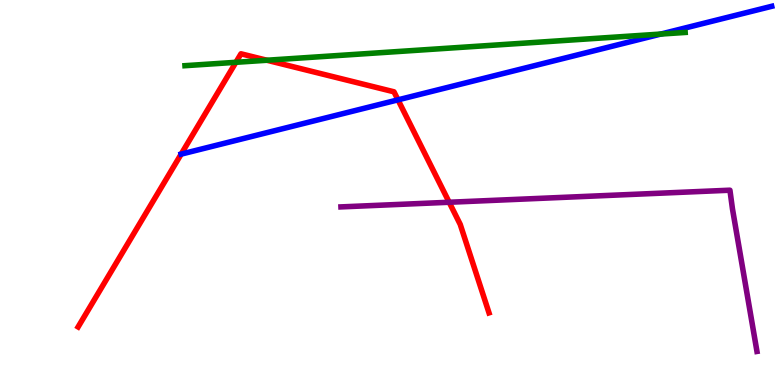[{'lines': ['blue', 'red'], 'intersections': [{'x': 2.34, 'y': 6.0}, {'x': 5.14, 'y': 7.41}]}, {'lines': ['green', 'red'], 'intersections': [{'x': 3.04, 'y': 8.38}, {'x': 3.44, 'y': 8.44}]}, {'lines': ['purple', 'red'], 'intersections': [{'x': 5.8, 'y': 4.75}]}, {'lines': ['blue', 'green'], 'intersections': [{'x': 8.53, 'y': 9.12}]}, {'lines': ['blue', 'purple'], 'intersections': []}, {'lines': ['green', 'purple'], 'intersections': []}]